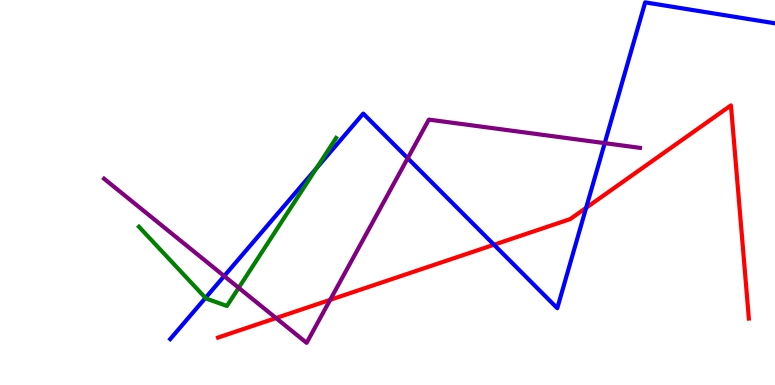[{'lines': ['blue', 'red'], 'intersections': [{'x': 6.37, 'y': 3.64}, {'x': 7.56, 'y': 4.6}]}, {'lines': ['green', 'red'], 'intersections': []}, {'lines': ['purple', 'red'], 'intersections': [{'x': 3.56, 'y': 1.74}, {'x': 4.26, 'y': 2.21}]}, {'lines': ['blue', 'green'], 'intersections': [{'x': 2.65, 'y': 2.26}, {'x': 4.08, 'y': 5.63}]}, {'lines': ['blue', 'purple'], 'intersections': [{'x': 2.89, 'y': 2.83}, {'x': 5.26, 'y': 5.89}, {'x': 7.8, 'y': 6.28}]}, {'lines': ['green', 'purple'], 'intersections': [{'x': 3.08, 'y': 2.52}]}]